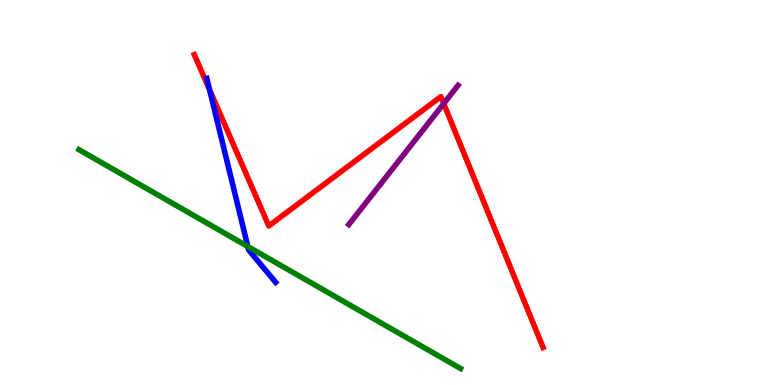[{'lines': ['blue', 'red'], 'intersections': [{'x': 2.7, 'y': 7.67}]}, {'lines': ['green', 'red'], 'intersections': []}, {'lines': ['purple', 'red'], 'intersections': [{'x': 5.73, 'y': 7.31}]}, {'lines': ['blue', 'green'], 'intersections': [{'x': 3.2, 'y': 3.6}]}, {'lines': ['blue', 'purple'], 'intersections': []}, {'lines': ['green', 'purple'], 'intersections': []}]